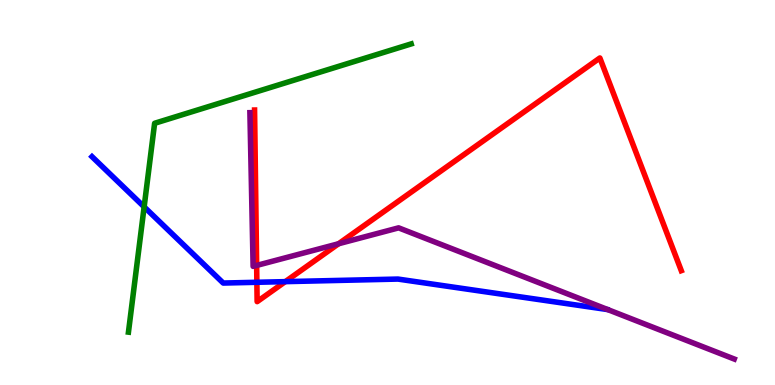[{'lines': ['blue', 'red'], 'intersections': [{'x': 3.31, 'y': 2.67}, {'x': 3.68, 'y': 2.68}]}, {'lines': ['green', 'red'], 'intersections': []}, {'lines': ['purple', 'red'], 'intersections': [{'x': 3.31, 'y': 3.11}, {'x': 4.37, 'y': 3.67}]}, {'lines': ['blue', 'green'], 'intersections': [{'x': 1.86, 'y': 4.63}]}, {'lines': ['blue', 'purple'], 'intersections': []}, {'lines': ['green', 'purple'], 'intersections': []}]